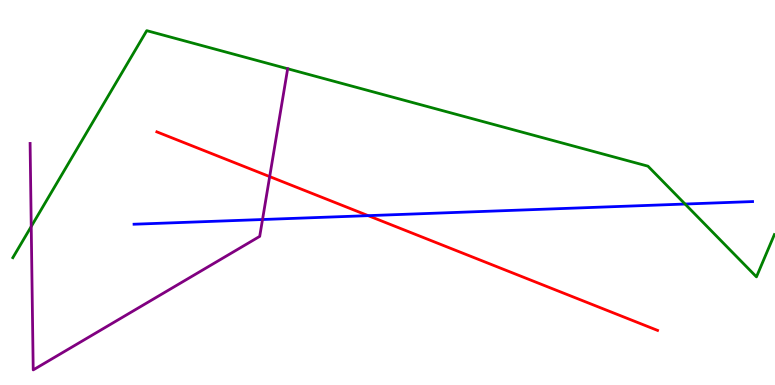[{'lines': ['blue', 'red'], 'intersections': [{'x': 4.75, 'y': 4.4}]}, {'lines': ['green', 'red'], 'intersections': []}, {'lines': ['purple', 'red'], 'intersections': [{'x': 3.48, 'y': 5.41}]}, {'lines': ['blue', 'green'], 'intersections': [{'x': 8.84, 'y': 4.7}]}, {'lines': ['blue', 'purple'], 'intersections': [{'x': 3.39, 'y': 4.3}]}, {'lines': ['green', 'purple'], 'intersections': [{'x': 0.403, 'y': 4.12}, {'x': 3.71, 'y': 8.21}]}]